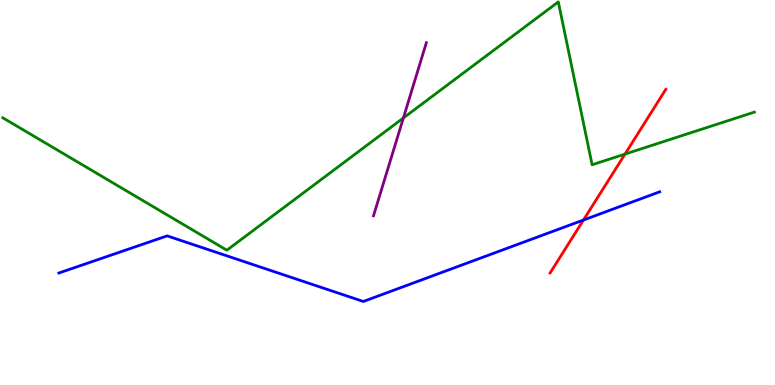[{'lines': ['blue', 'red'], 'intersections': [{'x': 7.53, 'y': 4.28}]}, {'lines': ['green', 'red'], 'intersections': [{'x': 8.06, 'y': 6.0}]}, {'lines': ['purple', 'red'], 'intersections': []}, {'lines': ['blue', 'green'], 'intersections': []}, {'lines': ['blue', 'purple'], 'intersections': []}, {'lines': ['green', 'purple'], 'intersections': [{'x': 5.2, 'y': 6.94}]}]